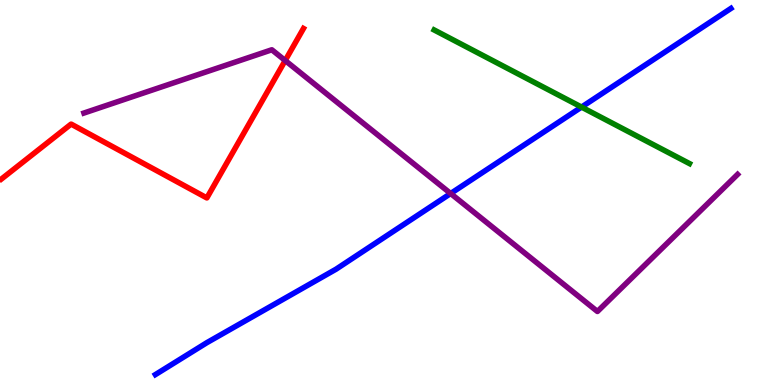[{'lines': ['blue', 'red'], 'intersections': []}, {'lines': ['green', 'red'], 'intersections': []}, {'lines': ['purple', 'red'], 'intersections': [{'x': 3.68, 'y': 8.43}]}, {'lines': ['blue', 'green'], 'intersections': [{'x': 7.5, 'y': 7.22}]}, {'lines': ['blue', 'purple'], 'intersections': [{'x': 5.81, 'y': 4.97}]}, {'lines': ['green', 'purple'], 'intersections': []}]